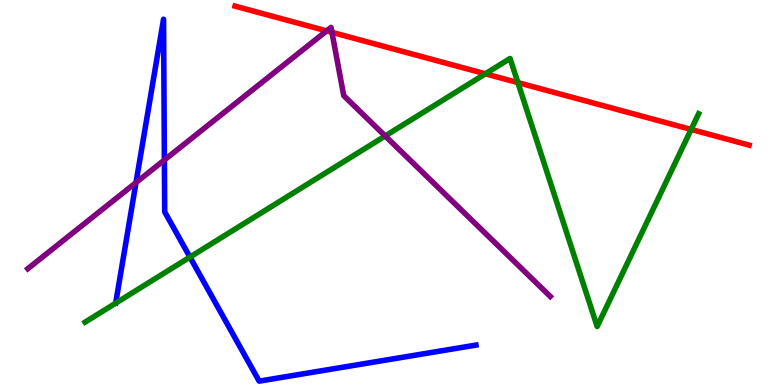[{'lines': ['blue', 'red'], 'intersections': []}, {'lines': ['green', 'red'], 'intersections': [{'x': 6.26, 'y': 8.08}, {'x': 6.68, 'y': 7.85}, {'x': 8.92, 'y': 6.64}]}, {'lines': ['purple', 'red'], 'intersections': [{'x': 4.21, 'y': 9.2}, {'x': 4.28, 'y': 9.16}]}, {'lines': ['blue', 'green'], 'intersections': [{'x': 2.45, 'y': 3.32}]}, {'lines': ['blue', 'purple'], 'intersections': [{'x': 1.75, 'y': 5.26}, {'x': 2.12, 'y': 5.84}]}, {'lines': ['green', 'purple'], 'intersections': [{'x': 4.97, 'y': 6.47}]}]